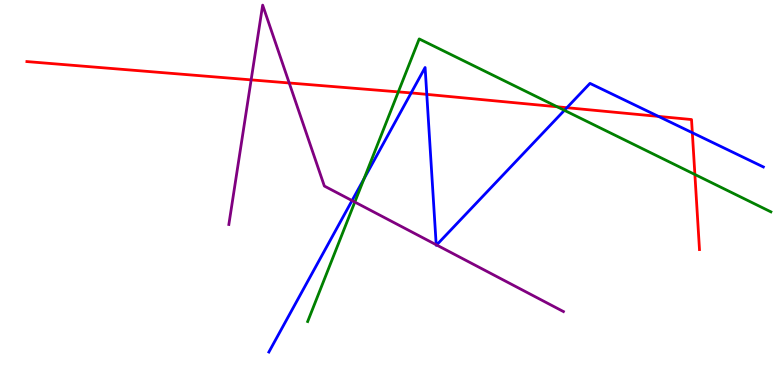[{'lines': ['blue', 'red'], 'intersections': [{'x': 5.31, 'y': 7.59}, {'x': 5.51, 'y': 7.55}, {'x': 7.31, 'y': 7.2}, {'x': 8.5, 'y': 6.98}, {'x': 8.93, 'y': 6.55}]}, {'lines': ['green', 'red'], 'intersections': [{'x': 5.14, 'y': 7.61}, {'x': 7.19, 'y': 7.23}, {'x': 8.97, 'y': 5.47}]}, {'lines': ['purple', 'red'], 'intersections': [{'x': 3.24, 'y': 7.93}, {'x': 3.73, 'y': 7.84}]}, {'lines': ['blue', 'green'], 'intersections': [{'x': 4.7, 'y': 5.36}, {'x': 7.28, 'y': 7.13}]}, {'lines': ['blue', 'purple'], 'intersections': [{'x': 4.54, 'y': 4.79}, {'x': 5.63, 'y': 3.64}, {'x': 5.63, 'y': 3.64}]}, {'lines': ['green', 'purple'], 'intersections': [{'x': 4.58, 'y': 4.75}]}]